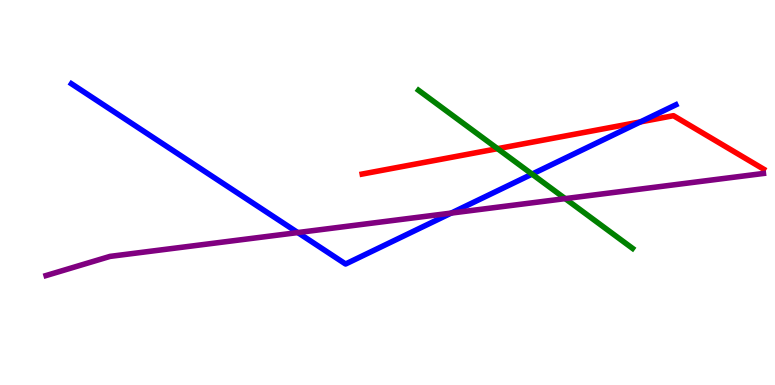[{'lines': ['blue', 'red'], 'intersections': [{'x': 8.26, 'y': 6.83}]}, {'lines': ['green', 'red'], 'intersections': [{'x': 6.42, 'y': 6.14}]}, {'lines': ['purple', 'red'], 'intersections': []}, {'lines': ['blue', 'green'], 'intersections': [{'x': 6.86, 'y': 5.48}]}, {'lines': ['blue', 'purple'], 'intersections': [{'x': 3.84, 'y': 3.96}, {'x': 5.82, 'y': 4.47}]}, {'lines': ['green', 'purple'], 'intersections': [{'x': 7.29, 'y': 4.84}]}]